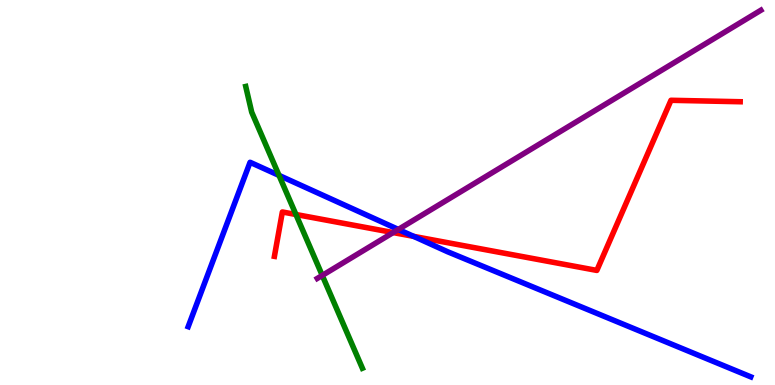[{'lines': ['blue', 'red'], 'intersections': [{'x': 5.34, 'y': 3.86}]}, {'lines': ['green', 'red'], 'intersections': [{'x': 3.82, 'y': 4.43}]}, {'lines': ['purple', 'red'], 'intersections': [{'x': 5.07, 'y': 3.96}]}, {'lines': ['blue', 'green'], 'intersections': [{'x': 3.6, 'y': 5.44}]}, {'lines': ['blue', 'purple'], 'intersections': [{'x': 5.14, 'y': 4.04}]}, {'lines': ['green', 'purple'], 'intersections': [{'x': 4.16, 'y': 2.85}]}]